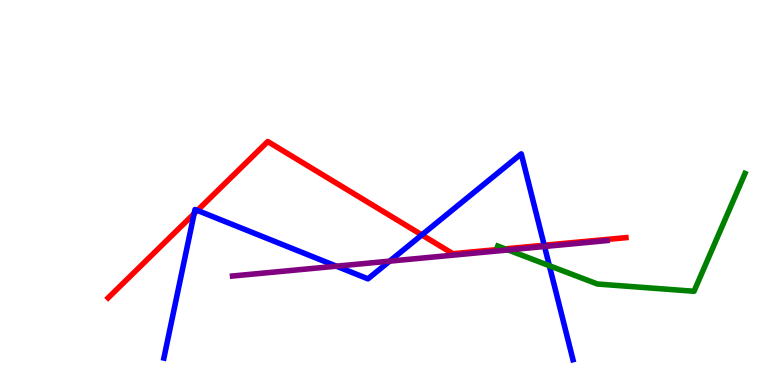[{'lines': ['blue', 'red'], 'intersections': [{'x': 2.5, 'y': 4.45}, {'x': 2.55, 'y': 4.53}, {'x': 5.44, 'y': 3.9}, {'x': 7.02, 'y': 3.63}]}, {'lines': ['green', 'red'], 'intersections': [{'x': 6.52, 'y': 3.54}]}, {'lines': ['purple', 'red'], 'intersections': []}, {'lines': ['blue', 'green'], 'intersections': [{'x': 7.09, 'y': 3.1}]}, {'lines': ['blue', 'purple'], 'intersections': [{'x': 4.34, 'y': 3.09}, {'x': 5.03, 'y': 3.22}, {'x': 7.03, 'y': 3.6}]}, {'lines': ['green', 'purple'], 'intersections': [{'x': 6.55, 'y': 3.51}]}]